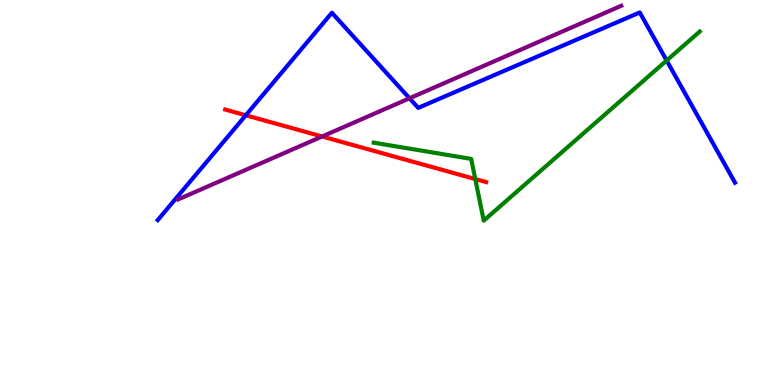[{'lines': ['blue', 'red'], 'intersections': [{'x': 3.17, 'y': 7.01}]}, {'lines': ['green', 'red'], 'intersections': [{'x': 6.13, 'y': 5.35}]}, {'lines': ['purple', 'red'], 'intersections': [{'x': 4.16, 'y': 6.45}]}, {'lines': ['blue', 'green'], 'intersections': [{'x': 8.6, 'y': 8.43}]}, {'lines': ['blue', 'purple'], 'intersections': [{'x': 5.28, 'y': 7.45}]}, {'lines': ['green', 'purple'], 'intersections': []}]